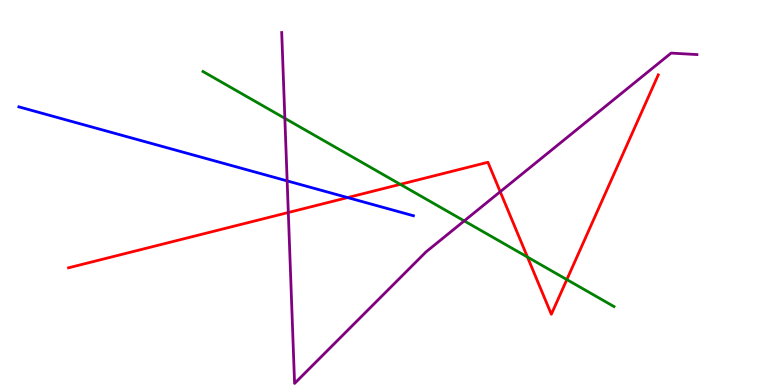[{'lines': ['blue', 'red'], 'intersections': [{'x': 4.49, 'y': 4.87}]}, {'lines': ['green', 'red'], 'intersections': [{'x': 5.16, 'y': 5.21}, {'x': 6.81, 'y': 3.32}, {'x': 7.31, 'y': 2.74}]}, {'lines': ['purple', 'red'], 'intersections': [{'x': 3.72, 'y': 4.48}, {'x': 6.45, 'y': 5.02}]}, {'lines': ['blue', 'green'], 'intersections': []}, {'lines': ['blue', 'purple'], 'intersections': [{'x': 3.71, 'y': 5.3}]}, {'lines': ['green', 'purple'], 'intersections': [{'x': 3.68, 'y': 6.93}, {'x': 5.99, 'y': 4.26}]}]